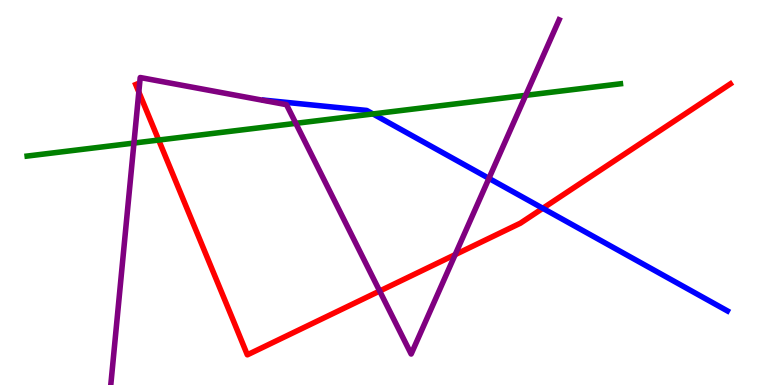[{'lines': ['blue', 'red'], 'intersections': [{'x': 7.0, 'y': 4.59}]}, {'lines': ['green', 'red'], 'intersections': [{'x': 2.05, 'y': 6.36}]}, {'lines': ['purple', 'red'], 'intersections': [{'x': 1.79, 'y': 7.61}, {'x': 4.9, 'y': 2.44}, {'x': 5.87, 'y': 3.39}]}, {'lines': ['blue', 'green'], 'intersections': [{'x': 4.81, 'y': 7.04}]}, {'lines': ['blue', 'purple'], 'intersections': [{'x': 6.31, 'y': 5.37}]}, {'lines': ['green', 'purple'], 'intersections': [{'x': 1.73, 'y': 6.28}, {'x': 3.82, 'y': 6.8}, {'x': 6.78, 'y': 7.52}]}]